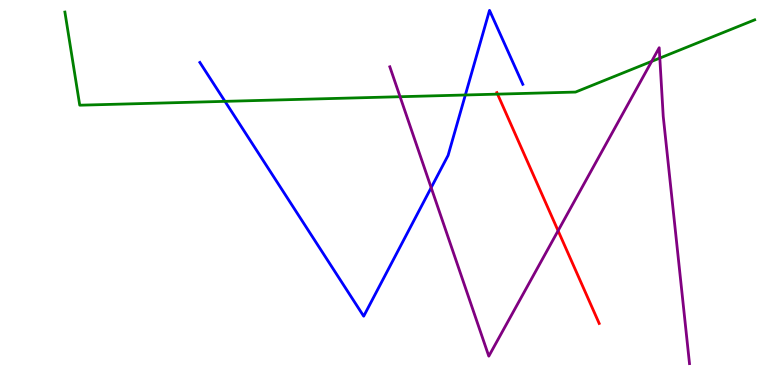[{'lines': ['blue', 'red'], 'intersections': []}, {'lines': ['green', 'red'], 'intersections': [{'x': 6.42, 'y': 7.55}]}, {'lines': ['purple', 'red'], 'intersections': [{'x': 7.2, 'y': 4.01}]}, {'lines': ['blue', 'green'], 'intersections': [{'x': 2.9, 'y': 7.37}, {'x': 6.0, 'y': 7.53}]}, {'lines': ['blue', 'purple'], 'intersections': [{'x': 5.56, 'y': 5.13}]}, {'lines': ['green', 'purple'], 'intersections': [{'x': 5.16, 'y': 7.49}, {'x': 8.41, 'y': 8.41}, {'x': 8.51, 'y': 8.49}]}]